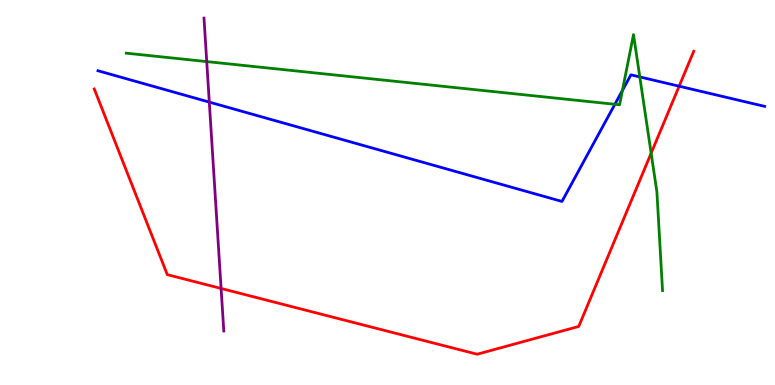[{'lines': ['blue', 'red'], 'intersections': [{'x': 8.76, 'y': 7.76}]}, {'lines': ['green', 'red'], 'intersections': [{'x': 8.4, 'y': 6.02}]}, {'lines': ['purple', 'red'], 'intersections': [{'x': 2.85, 'y': 2.51}]}, {'lines': ['blue', 'green'], 'intersections': [{'x': 7.93, 'y': 7.29}, {'x': 8.03, 'y': 7.65}, {'x': 8.26, 'y': 8.0}]}, {'lines': ['blue', 'purple'], 'intersections': [{'x': 2.7, 'y': 7.35}]}, {'lines': ['green', 'purple'], 'intersections': [{'x': 2.67, 'y': 8.4}]}]